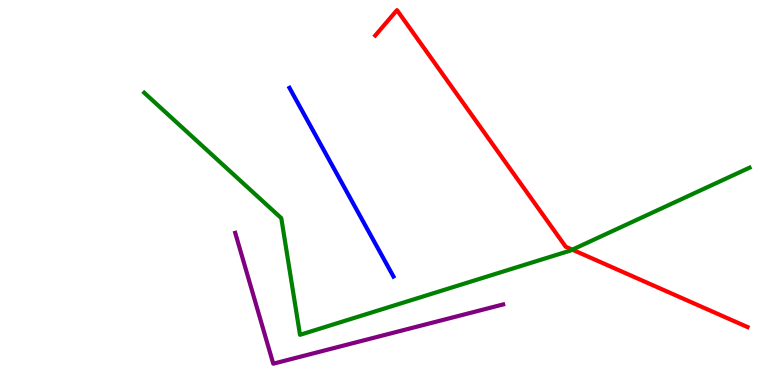[{'lines': ['blue', 'red'], 'intersections': []}, {'lines': ['green', 'red'], 'intersections': [{'x': 7.38, 'y': 3.52}]}, {'lines': ['purple', 'red'], 'intersections': []}, {'lines': ['blue', 'green'], 'intersections': []}, {'lines': ['blue', 'purple'], 'intersections': []}, {'lines': ['green', 'purple'], 'intersections': []}]